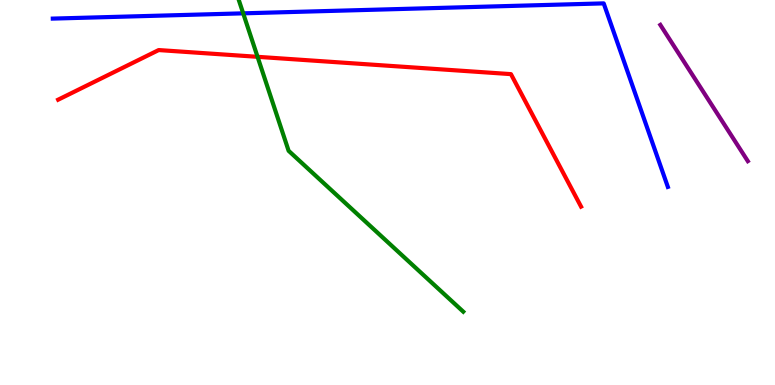[{'lines': ['blue', 'red'], 'intersections': []}, {'lines': ['green', 'red'], 'intersections': [{'x': 3.32, 'y': 8.52}]}, {'lines': ['purple', 'red'], 'intersections': []}, {'lines': ['blue', 'green'], 'intersections': [{'x': 3.14, 'y': 9.65}]}, {'lines': ['blue', 'purple'], 'intersections': []}, {'lines': ['green', 'purple'], 'intersections': []}]